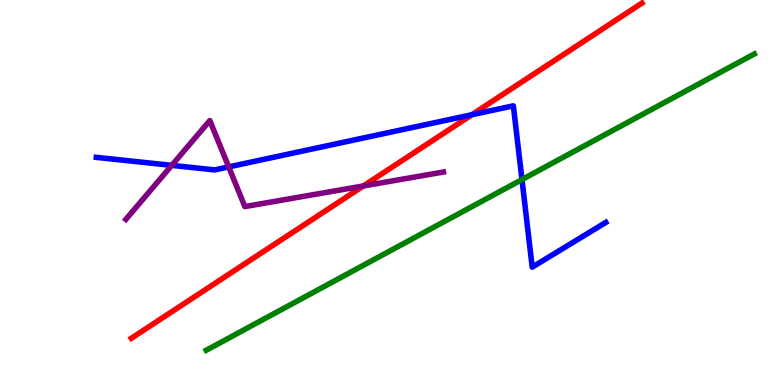[{'lines': ['blue', 'red'], 'intersections': [{'x': 6.09, 'y': 7.02}]}, {'lines': ['green', 'red'], 'intersections': []}, {'lines': ['purple', 'red'], 'intersections': [{'x': 4.69, 'y': 5.17}]}, {'lines': ['blue', 'green'], 'intersections': [{'x': 6.74, 'y': 5.34}]}, {'lines': ['blue', 'purple'], 'intersections': [{'x': 2.22, 'y': 5.7}, {'x': 2.95, 'y': 5.67}]}, {'lines': ['green', 'purple'], 'intersections': []}]